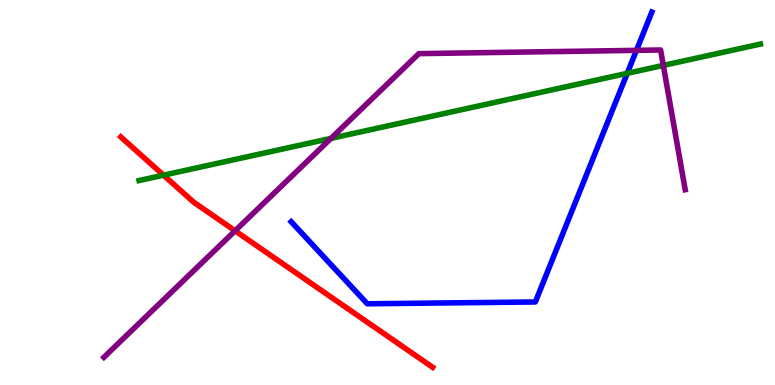[{'lines': ['blue', 'red'], 'intersections': []}, {'lines': ['green', 'red'], 'intersections': [{'x': 2.11, 'y': 5.45}]}, {'lines': ['purple', 'red'], 'intersections': [{'x': 3.03, 'y': 4.01}]}, {'lines': ['blue', 'green'], 'intersections': [{'x': 8.09, 'y': 8.1}]}, {'lines': ['blue', 'purple'], 'intersections': [{'x': 8.21, 'y': 8.69}]}, {'lines': ['green', 'purple'], 'intersections': [{'x': 4.27, 'y': 6.41}, {'x': 8.56, 'y': 8.3}]}]